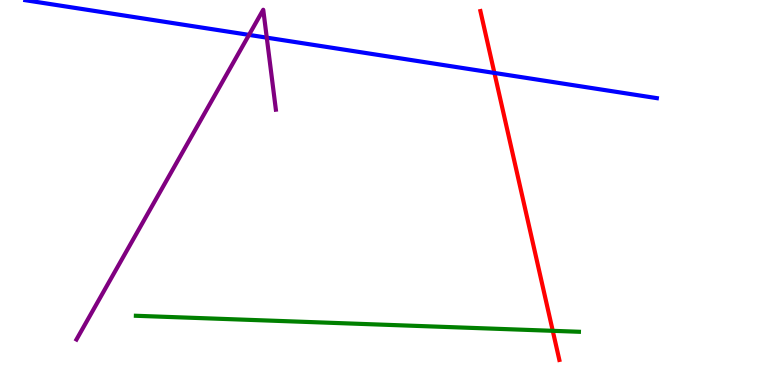[{'lines': ['blue', 'red'], 'intersections': [{'x': 6.38, 'y': 8.11}]}, {'lines': ['green', 'red'], 'intersections': [{'x': 7.13, 'y': 1.41}]}, {'lines': ['purple', 'red'], 'intersections': []}, {'lines': ['blue', 'green'], 'intersections': []}, {'lines': ['blue', 'purple'], 'intersections': [{'x': 3.21, 'y': 9.09}, {'x': 3.44, 'y': 9.02}]}, {'lines': ['green', 'purple'], 'intersections': []}]